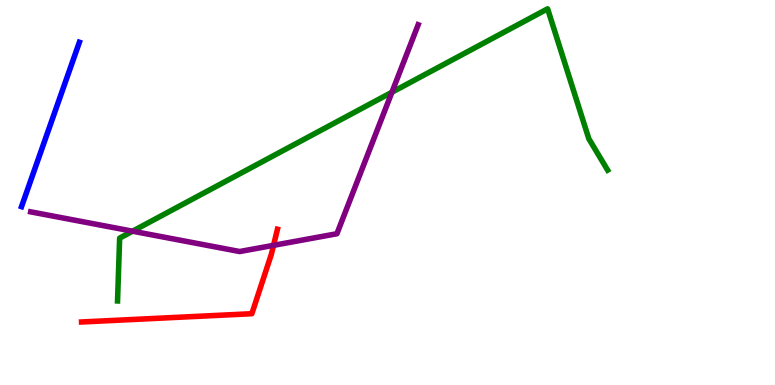[{'lines': ['blue', 'red'], 'intersections': []}, {'lines': ['green', 'red'], 'intersections': []}, {'lines': ['purple', 'red'], 'intersections': [{'x': 3.53, 'y': 3.63}]}, {'lines': ['blue', 'green'], 'intersections': []}, {'lines': ['blue', 'purple'], 'intersections': []}, {'lines': ['green', 'purple'], 'intersections': [{'x': 1.71, 'y': 3.99}, {'x': 5.06, 'y': 7.6}]}]